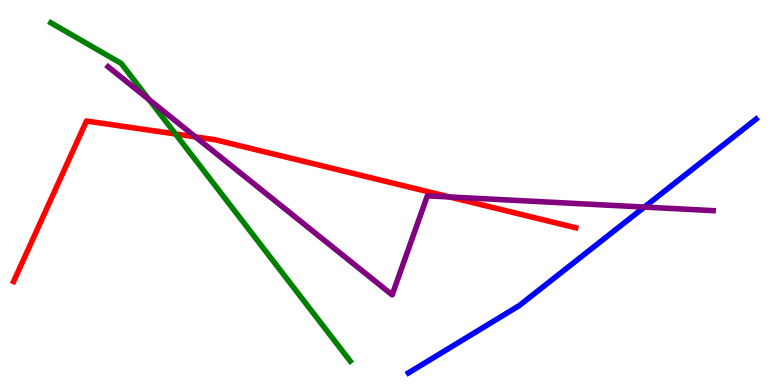[{'lines': ['blue', 'red'], 'intersections': []}, {'lines': ['green', 'red'], 'intersections': [{'x': 2.26, 'y': 6.52}]}, {'lines': ['purple', 'red'], 'intersections': [{'x': 2.52, 'y': 6.44}, {'x': 5.8, 'y': 4.88}]}, {'lines': ['blue', 'green'], 'intersections': []}, {'lines': ['blue', 'purple'], 'intersections': [{'x': 8.31, 'y': 4.62}]}, {'lines': ['green', 'purple'], 'intersections': [{'x': 1.92, 'y': 7.41}]}]